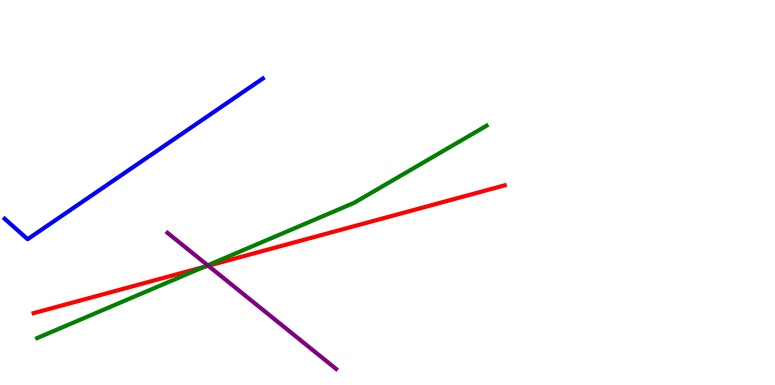[{'lines': ['blue', 'red'], 'intersections': []}, {'lines': ['green', 'red'], 'intersections': [{'x': 2.63, 'y': 3.07}]}, {'lines': ['purple', 'red'], 'intersections': [{'x': 2.69, 'y': 3.1}]}, {'lines': ['blue', 'green'], 'intersections': []}, {'lines': ['blue', 'purple'], 'intersections': []}, {'lines': ['green', 'purple'], 'intersections': [{'x': 2.68, 'y': 3.11}]}]